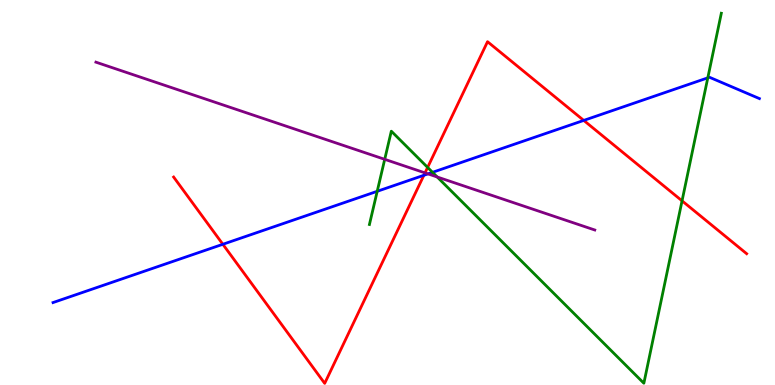[{'lines': ['blue', 'red'], 'intersections': [{'x': 2.88, 'y': 3.66}, {'x': 5.47, 'y': 5.45}, {'x': 7.53, 'y': 6.87}]}, {'lines': ['green', 'red'], 'intersections': [{'x': 5.52, 'y': 5.65}, {'x': 8.8, 'y': 4.78}]}, {'lines': ['purple', 'red'], 'intersections': [{'x': 5.48, 'y': 5.51}]}, {'lines': ['blue', 'green'], 'intersections': [{'x': 4.87, 'y': 5.03}, {'x': 5.58, 'y': 5.52}, {'x': 9.13, 'y': 7.98}]}, {'lines': ['blue', 'purple'], 'intersections': [{'x': 5.52, 'y': 5.48}]}, {'lines': ['green', 'purple'], 'intersections': [{'x': 4.96, 'y': 5.86}, {'x': 5.64, 'y': 5.4}]}]